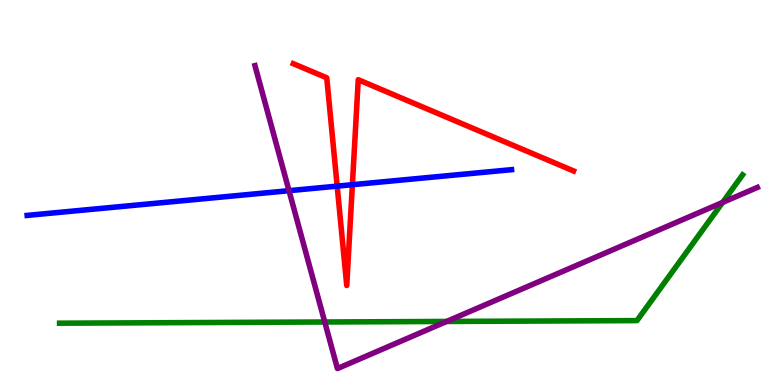[{'lines': ['blue', 'red'], 'intersections': [{'x': 4.35, 'y': 5.17}, {'x': 4.55, 'y': 5.2}]}, {'lines': ['green', 'red'], 'intersections': []}, {'lines': ['purple', 'red'], 'intersections': []}, {'lines': ['blue', 'green'], 'intersections': []}, {'lines': ['blue', 'purple'], 'intersections': [{'x': 3.73, 'y': 5.05}]}, {'lines': ['green', 'purple'], 'intersections': [{'x': 4.19, 'y': 1.64}, {'x': 5.76, 'y': 1.65}, {'x': 9.32, 'y': 4.74}]}]